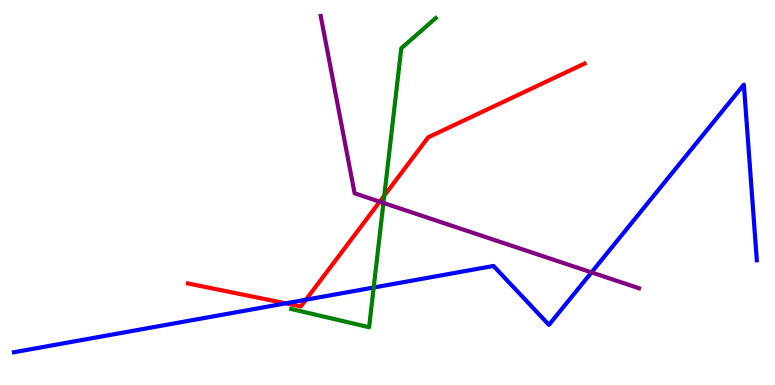[{'lines': ['blue', 'red'], 'intersections': [{'x': 3.69, 'y': 2.12}, {'x': 3.95, 'y': 2.22}]}, {'lines': ['green', 'red'], 'intersections': [{'x': 4.96, 'y': 4.92}]}, {'lines': ['purple', 'red'], 'intersections': [{'x': 4.9, 'y': 4.76}]}, {'lines': ['blue', 'green'], 'intersections': [{'x': 4.82, 'y': 2.53}]}, {'lines': ['blue', 'purple'], 'intersections': [{'x': 7.63, 'y': 2.92}]}, {'lines': ['green', 'purple'], 'intersections': [{'x': 4.95, 'y': 4.73}]}]